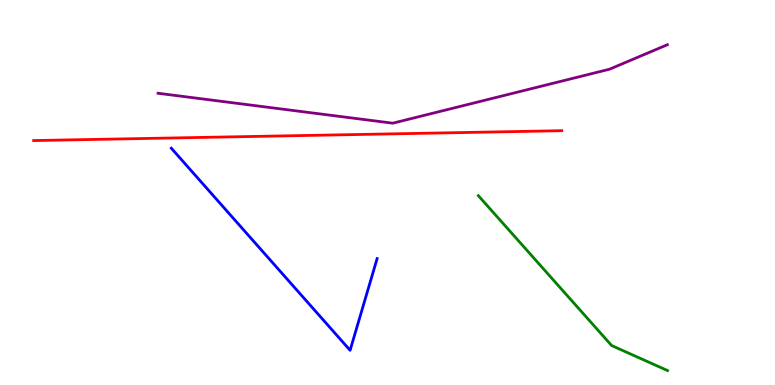[{'lines': ['blue', 'red'], 'intersections': []}, {'lines': ['green', 'red'], 'intersections': []}, {'lines': ['purple', 'red'], 'intersections': []}, {'lines': ['blue', 'green'], 'intersections': []}, {'lines': ['blue', 'purple'], 'intersections': []}, {'lines': ['green', 'purple'], 'intersections': []}]